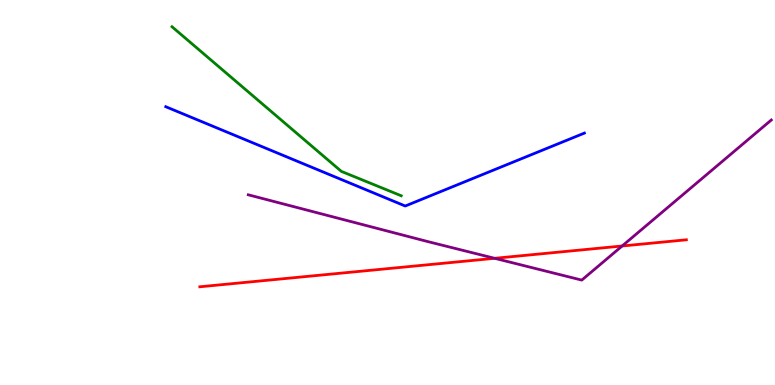[{'lines': ['blue', 'red'], 'intersections': []}, {'lines': ['green', 'red'], 'intersections': []}, {'lines': ['purple', 'red'], 'intersections': [{'x': 6.38, 'y': 3.29}, {'x': 8.03, 'y': 3.61}]}, {'lines': ['blue', 'green'], 'intersections': []}, {'lines': ['blue', 'purple'], 'intersections': []}, {'lines': ['green', 'purple'], 'intersections': []}]